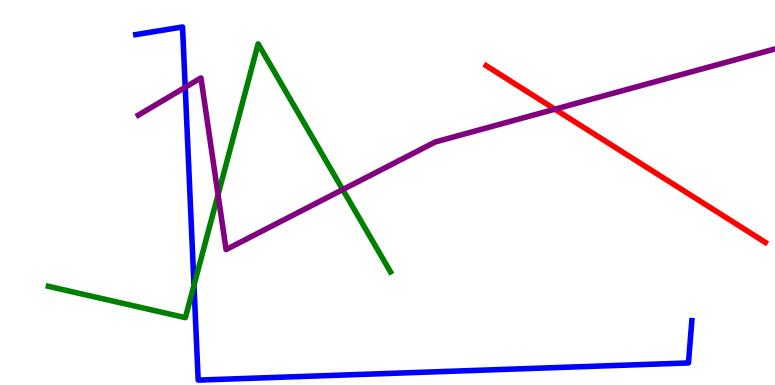[{'lines': ['blue', 'red'], 'intersections': []}, {'lines': ['green', 'red'], 'intersections': []}, {'lines': ['purple', 'red'], 'intersections': [{'x': 7.16, 'y': 7.16}]}, {'lines': ['blue', 'green'], 'intersections': [{'x': 2.5, 'y': 2.59}]}, {'lines': ['blue', 'purple'], 'intersections': [{'x': 2.39, 'y': 7.73}]}, {'lines': ['green', 'purple'], 'intersections': [{'x': 2.81, 'y': 4.94}, {'x': 4.42, 'y': 5.08}]}]